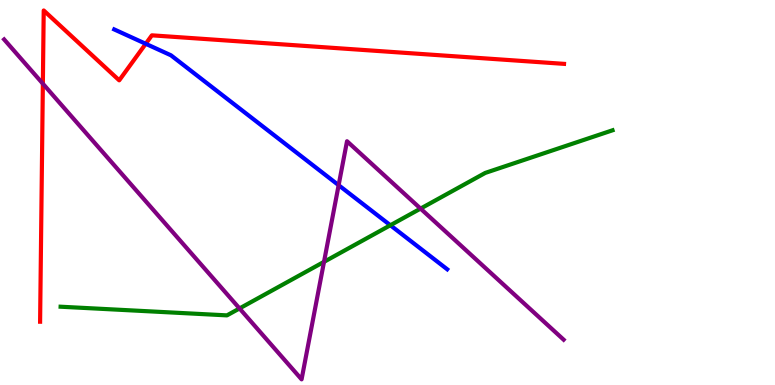[{'lines': ['blue', 'red'], 'intersections': [{'x': 1.88, 'y': 8.86}]}, {'lines': ['green', 'red'], 'intersections': []}, {'lines': ['purple', 'red'], 'intersections': [{'x': 0.553, 'y': 7.83}]}, {'lines': ['blue', 'green'], 'intersections': [{'x': 5.04, 'y': 4.15}]}, {'lines': ['blue', 'purple'], 'intersections': [{'x': 4.37, 'y': 5.19}]}, {'lines': ['green', 'purple'], 'intersections': [{'x': 3.09, 'y': 1.99}, {'x': 4.18, 'y': 3.2}, {'x': 5.43, 'y': 4.58}]}]